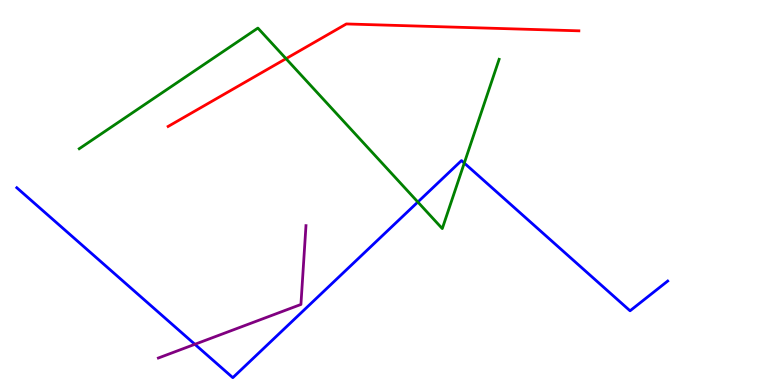[{'lines': ['blue', 'red'], 'intersections': []}, {'lines': ['green', 'red'], 'intersections': [{'x': 3.69, 'y': 8.48}]}, {'lines': ['purple', 'red'], 'intersections': []}, {'lines': ['blue', 'green'], 'intersections': [{'x': 5.39, 'y': 4.75}, {'x': 5.99, 'y': 5.76}]}, {'lines': ['blue', 'purple'], 'intersections': [{'x': 2.51, 'y': 1.06}]}, {'lines': ['green', 'purple'], 'intersections': []}]